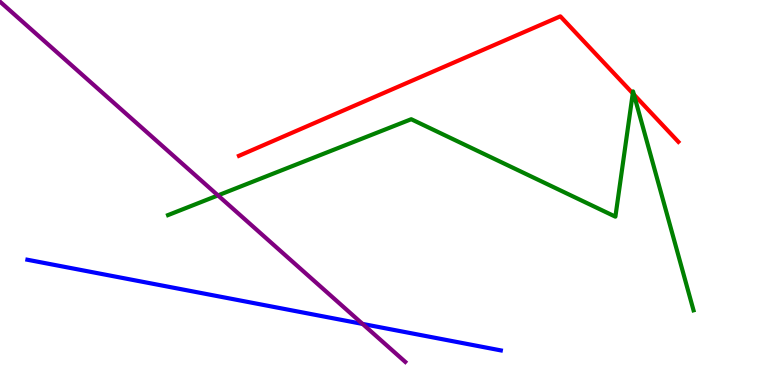[{'lines': ['blue', 'red'], 'intersections': []}, {'lines': ['green', 'red'], 'intersections': [{'x': 8.16, 'y': 7.58}, {'x': 8.18, 'y': 7.54}]}, {'lines': ['purple', 'red'], 'intersections': []}, {'lines': ['blue', 'green'], 'intersections': []}, {'lines': ['blue', 'purple'], 'intersections': [{'x': 4.68, 'y': 1.59}]}, {'lines': ['green', 'purple'], 'intersections': [{'x': 2.81, 'y': 4.92}]}]